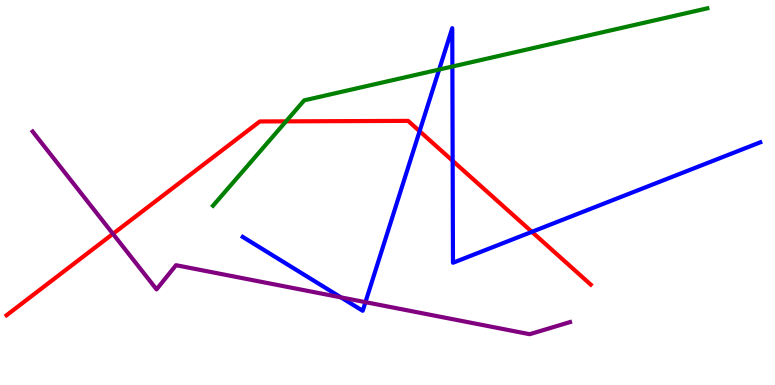[{'lines': ['blue', 'red'], 'intersections': [{'x': 5.41, 'y': 6.59}, {'x': 5.84, 'y': 5.82}, {'x': 6.86, 'y': 3.98}]}, {'lines': ['green', 'red'], 'intersections': [{'x': 3.69, 'y': 6.85}]}, {'lines': ['purple', 'red'], 'intersections': [{'x': 1.46, 'y': 3.93}]}, {'lines': ['blue', 'green'], 'intersections': [{'x': 5.67, 'y': 8.19}, {'x': 5.84, 'y': 8.27}]}, {'lines': ['blue', 'purple'], 'intersections': [{'x': 4.4, 'y': 2.28}, {'x': 4.72, 'y': 2.15}]}, {'lines': ['green', 'purple'], 'intersections': []}]